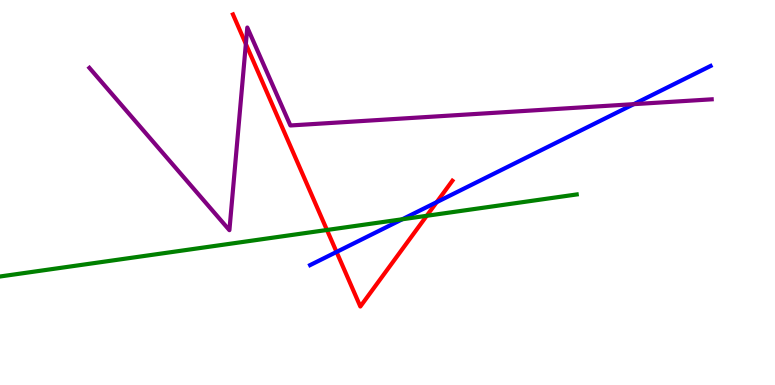[{'lines': ['blue', 'red'], 'intersections': [{'x': 4.34, 'y': 3.46}, {'x': 5.64, 'y': 4.75}]}, {'lines': ['green', 'red'], 'intersections': [{'x': 4.22, 'y': 4.03}, {'x': 5.51, 'y': 4.4}]}, {'lines': ['purple', 'red'], 'intersections': [{'x': 3.17, 'y': 8.86}]}, {'lines': ['blue', 'green'], 'intersections': [{'x': 5.19, 'y': 4.3}]}, {'lines': ['blue', 'purple'], 'intersections': [{'x': 8.18, 'y': 7.29}]}, {'lines': ['green', 'purple'], 'intersections': []}]